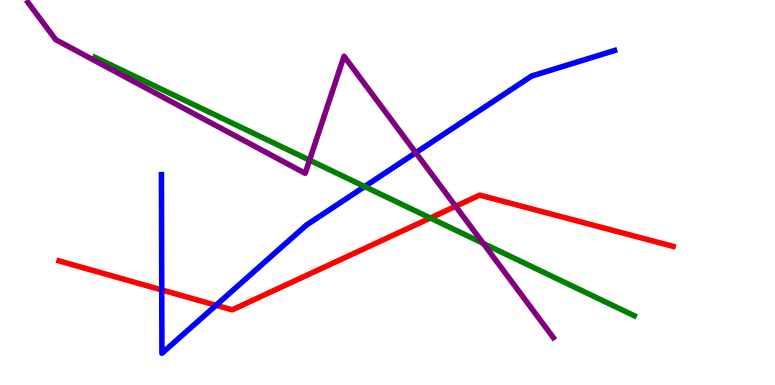[{'lines': ['blue', 'red'], 'intersections': [{'x': 2.09, 'y': 2.47}, {'x': 2.79, 'y': 2.07}]}, {'lines': ['green', 'red'], 'intersections': [{'x': 5.55, 'y': 4.34}]}, {'lines': ['purple', 'red'], 'intersections': [{'x': 5.88, 'y': 4.64}]}, {'lines': ['blue', 'green'], 'intersections': [{'x': 4.71, 'y': 5.15}]}, {'lines': ['blue', 'purple'], 'intersections': [{'x': 5.37, 'y': 6.03}]}, {'lines': ['green', 'purple'], 'intersections': [{'x': 3.99, 'y': 5.84}, {'x': 6.24, 'y': 3.68}]}]